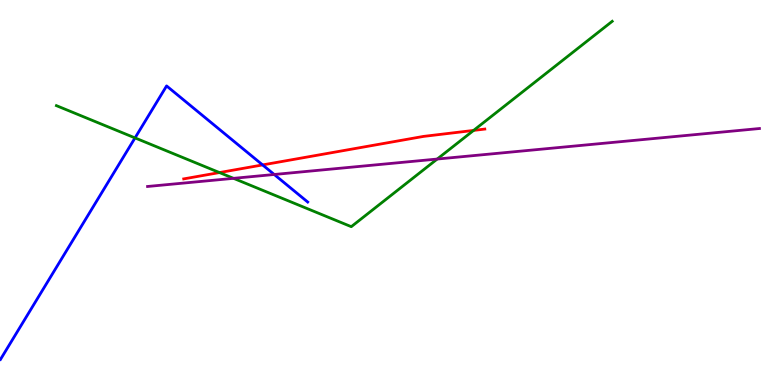[{'lines': ['blue', 'red'], 'intersections': [{'x': 3.39, 'y': 5.72}]}, {'lines': ['green', 'red'], 'intersections': [{'x': 2.83, 'y': 5.52}, {'x': 6.11, 'y': 6.61}]}, {'lines': ['purple', 'red'], 'intersections': []}, {'lines': ['blue', 'green'], 'intersections': [{'x': 1.74, 'y': 6.42}]}, {'lines': ['blue', 'purple'], 'intersections': [{'x': 3.54, 'y': 5.47}]}, {'lines': ['green', 'purple'], 'intersections': [{'x': 3.01, 'y': 5.37}, {'x': 5.64, 'y': 5.87}]}]